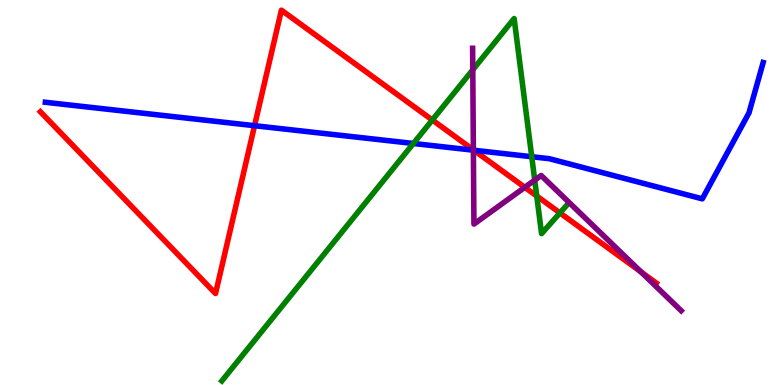[{'lines': ['blue', 'red'], 'intersections': [{'x': 3.28, 'y': 6.74}, {'x': 6.11, 'y': 6.1}]}, {'lines': ['green', 'red'], 'intersections': [{'x': 5.58, 'y': 6.88}, {'x': 6.93, 'y': 4.91}, {'x': 7.23, 'y': 4.47}]}, {'lines': ['purple', 'red'], 'intersections': [{'x': 6.11, 'y': 6.11}, {'x': 6.77, 'y': 5.13}, {'x': 8.27, 'y': 2.94}]}, {'lines': ['blue', 'green'], 'intersections': [{'x': 5.33, 'y': 6.27}, {'x': 6.86, 'y': 5.93}]}, {'lines': ['blue', 'purple'], 'intersections': [{'x': 6.11, 'y': 6.1}]}, {'lines': ['green', 'purple'], 'intersections': [{'x': 6.1, 'y': 8.19}, {'x': 6.9, 'y': 5.32}]}]